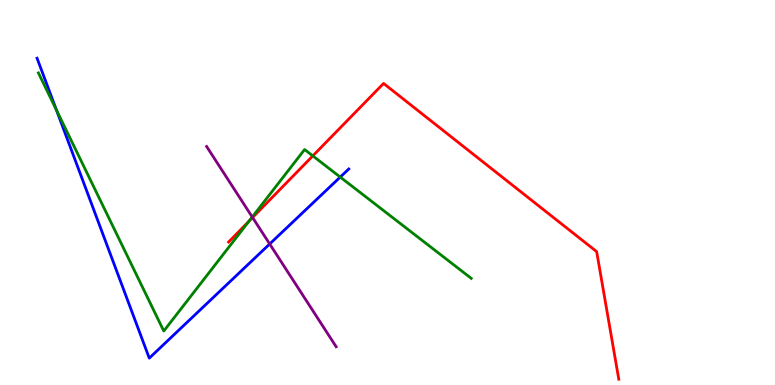[{'lines': ['blue', 'red'], 'intersections': []}, {'lines': ['green', 'red'], 'intersections': [{'x': 3.21, 'y': 4.26}, {'x': 4.04, 'y': 5.95}]}, {'lines': ['purple', 'red'], 'intersections': [{'x': 3.26, 'y': 4.35}]}, {'lines': ['blue', 'green'], 'intersections': [{'x': 0.729, 'y': 7.14}, {'x': 4.39, 'y': 5.4}]}, {'lines': ['blue', 'purple'], 'intersections': [{'x': 3.48, 'y': 3.66}]}, {'lines': ['green', 'purple'], 'intersections': [{'x': 3.25, 'y': 4.36}]}]